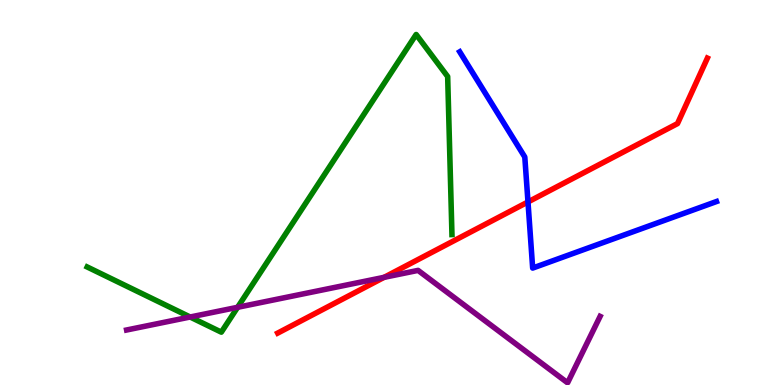[{'lines': ['blue', 'red'], 'intersections': [{'x': 6.81, 'y': 4.75}]}, {'lines': ['green', 'red'], 'intersections': []}, {'lines': ['purple', 'red'], 'intersections': [{'x': 4.96, 'y': 2.8}]}, {'lines': ['blue', 'green'], 'intersections': []}, {'lines': ['blue', 'purple'], 'intersections': []}, {'lines': ['green', 'purple'], 'intersections': [{'x': 2.45, 'y': 1.77}, {'x': 3.07, 'y': 2.02}]}]